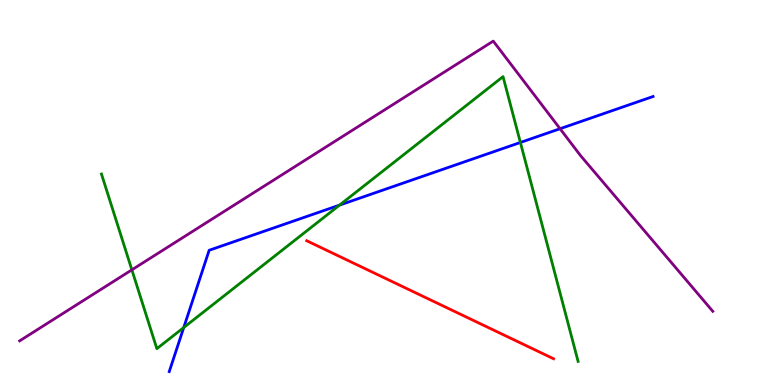[{'lines': ['blue', 'red'], 'intersections': []}, {'lines': ['green', 'red'], 'intersections': []}, {'lines': ['purple', 'red'], 'intersections': []}, {'lines': ['blue', 'green'], 'intersections': [{'x': 2.37, 'y': 1.49}, {'x': 4.38, 'y': 4.67}, {'x': 6.71, 'y': 6.3}]}, {'lines': ['blue', 'purple'], 'intersections': [{'x': 7.23, 'y': 6.66}]}, {'lines': ['green', 'purple'], 'intersections': [{'x': 1.7, 'y': 2.99}]}]